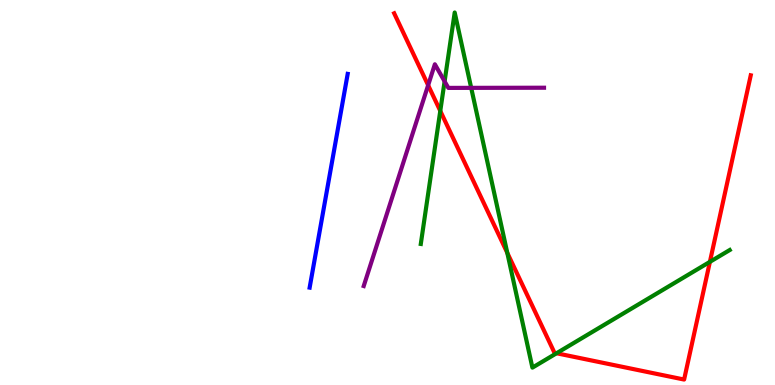[{'lines': ['blue', 'red'], 'intersections': []}, {'lines': ['green', 'red'], 'intersections': [{'x': 5.68, 'y': 7.12}, {'x': 6.55, 'y': 3.43}, {'x': 7.18, 'y': 0.825}, {'x': 9.16, 'y': 3.2}]}, {'lines': ['purple', 'red'], 'intersections': [{'x': 5.52, 'y': 7.79}]}, {'lines': ['blue', 'green'], 'intersections': []}, {'lines': ['blue', 'purple'], 'intersections': []}, {'lines': ['green', 'purple'], 'intersections': [{'x': 5.74, 'y': 7.89}, {'x': 6.08, 'y': 7.72}]}]